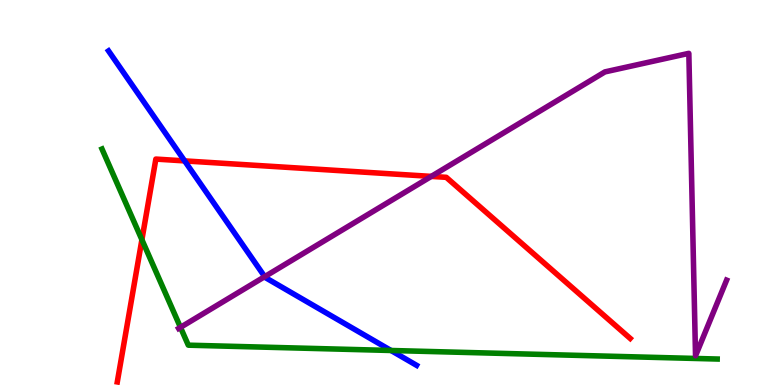[{'lines': ['blue', 'red'], 'intersections': [{'x': 2.38, 'y': 5.82}]}, {'lines': ['green', 'red'], 'intersections': [{'x': 1.83, 'y': 3.77}]}, {'lines': ['purple', 'red'], 'intersections': [{'x': 5.57, 'y': 5.42}]}, {'lines': ['blue', 'green'], 'intersections': [{'x': 5.05, 'y': 0.896}]}, {'lines': ['blue', 'purple'], 'intersections': [{'x': 3.42, 'y': 2.81}]}, {'lines': ['green', 'purple'], 'intersections': [{'x': 2.33, 'y': 1.5}]}]